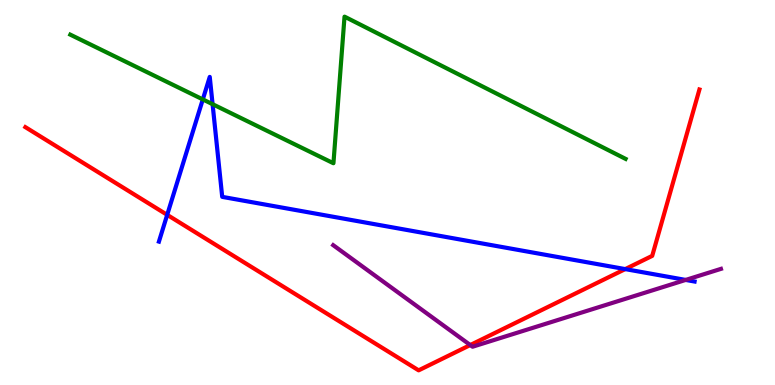[{'lines': ['blue', 'red'], 'intersections': [{'x': 2.16, 'y': 4.42}, {'x': 8.07, 'y': 3.01}]}, {'lines': ['green', 'red'], 'intersections': []}, {'lines': ['purple', 'red'], 'intersections': [{'x': 6.07, 'y': 1.04}]}, {'lines': ['blue', 'green'], 'intersections': [{'x': 2.62, 'y': 7.42}, {'x': 2.74, 'y': 7.29}]}, {'lines': ['blue', 'purple'], 'intersections': [{'x': 8.85, 'y': 2.73}]}, {'lines': ['green', 'purple'], 'intersections': []}]